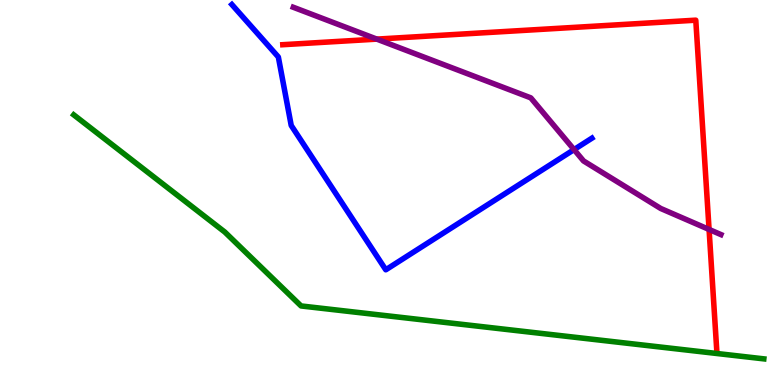[{'lines': ['blue', 'red'], 'intersections': []}, {'lines': ['green', 'red'], 'intersections': []}, {'lines': ['purple', 'red'], 'intersections': [{'x': 4.86, 'y': 8.98}, {'x': 9.15, 'y': 4.04}]}, {'lines': ['blue', 'green'], 'intersections': []}, {'lines': ['blue', 'purple'], 'intersections': [{'x': 7.41, 'y': 6.11}]}, {'lines': ['green', 'purple'], 'intersections': []}]